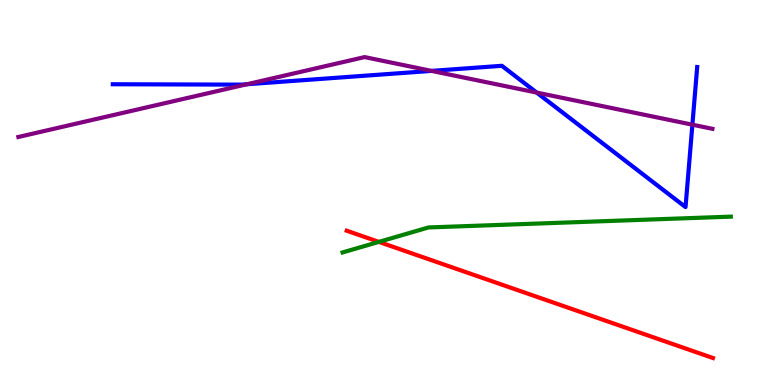[{'lines': ['blue', 'red'], 'intersections': []}, {'lines': ['green', 'red'], 'intersections': [{'x': 4.89, 'y': 3.72}]}, {'lines': ['purple', 'red'], 'intersections': []}, {'lines': ['blue', 'green'], 'intersections': []}, {'lines': ['blue', 'purple'], 'intersections': [{'x': 3.19, 'y': 7.81}, {'x': 5.57, 'y': 8.16}, {'x': 6.92, 'y': 7.6}, {'x': 8.93, 'y': 6.76}]}, {'lines': ['green', 'purple'], 'intersections': []}]